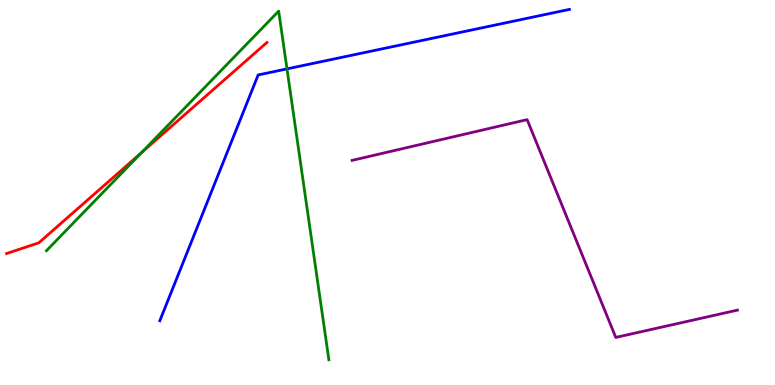[{'lines': ['blue', 'red'], 'intersections': []}, {'lines': ['green', 'red'], 'intersections': [{'x': 1.83, 'y': 6.04}]}, {'lines': ['purple', 'red'], 'intersections': []}, {'lines': ['blue', 'green'], 'intersections': [{'x': 3.7, 'y': 8.21}]}, {'lines': ['blue', 'purple'], 'intersections': []}, {'lines': ['green', 'purple'], 'intersections': []}]